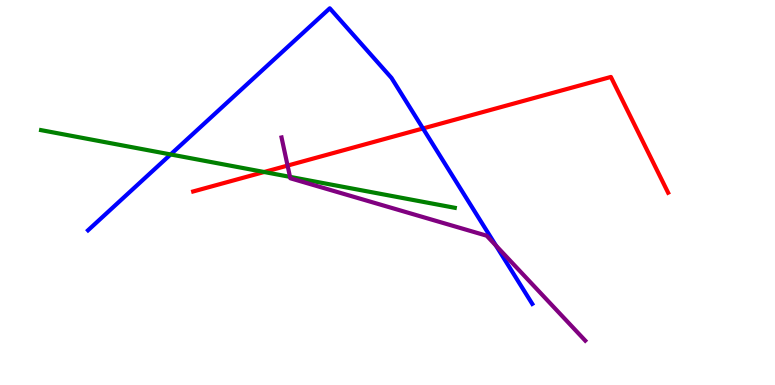[{'lines': ['blue', 'red'], 'intersections': [{'x': 5.46, 'y': 6.66}]}, {'lines': ['green', 'red'], 'intersections': [{'x': 3.41, 'y': 5.53}]}, {'lines': ['purple', 'red'], 'intersections': [{'x': 3.71, 'y': 5.7}]}, {'lines': ['blue', 'green'], 'intersections': [{'x': 2.2, 'y': 5.99}]}, {'lines': ['blue', 'purple'], 'intersections': [{'x': 6.4, 'y': 3.62}]}, {'lines': ['green', 'purple'], 'intersections': [{'x': 3.74, 'y': 5.41}]}]